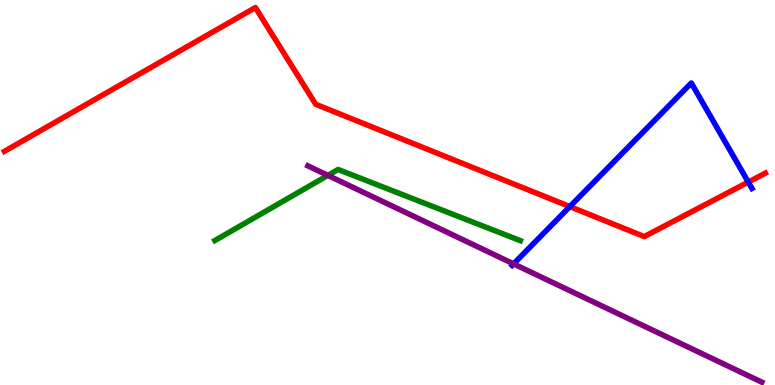[{'lines': ['blue', 'red'], 'intersections': [{'x': 7.35, 'y': 4.63}, {'x': 9.66, 'y': 5.27}]}, {'lines': ['green', 'red'], 'intersections': []}, {'lines': ['purple', 'red'], 'intersections': []}, {'lines': ['blue', 'green'], 'intersections': []}, {'lines': ['blue', 'purple'], 'intersections': [{'x': 6.63, 'y': 3.15}]}, {'lines': ['green', 'purple'], 'intersections': [{'x': 4.23, 'y': 5.44}]}]